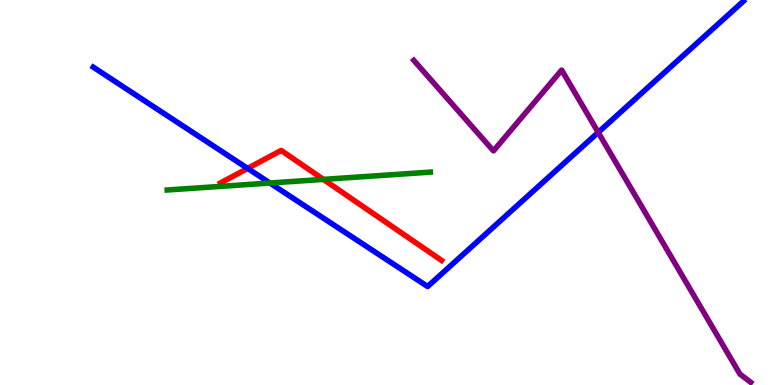[{'lines': ['blue', 'red'], 'intersections': [{'x': 3.2, 'y': 5.63}]}, {'lines': ['green', 'red'], 'intersections': [{'x': 4.17, 'y': 5.34}]}, {'lines': ['purple', 'red'], 'intersections': []}, {'lines': ['blue', 'green'], 'intersections': [{'x': 3.48, 'y': 5.25}]}, {'lines': ['blue', 'purple'], 'intersections': [{'x': 7.72, 'y': 6.56}]}, {'lines': ['green', 'purple'], 'intersections': []}]